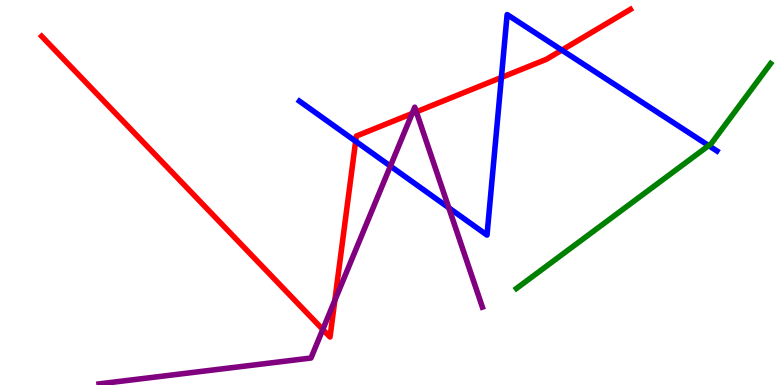[{'lines': ['blue', 'red'], 'intersections': [{'x': 4.59, 'y': 6.33}, {'x': 6.47, 'y': 7.99}, {'x': 7.25, 'y': 8.7}]}, {'lines': ['green', 'red'], 'intersections': []}, {'lines': ['purple', 'red'], 'intersections': [{'x': 4.17, 'y': 1.44}, {'x': 4.32, 'y': 2.2}, {'x': 5.32, 'y': 7.05}, {'x': 5.37, 'y': 7.1}]}, {'lines': ['blue', 'green'], 'intersections': [{'x': 9.14, 'y': 6.22}]}, {'lines': ['blue', 'purple'], 'intersections': [{'x': 5.04, 'y': 5.69}, {'x': 5.79, 'y': 4.6}]}, {'lines': ['green', 'purple'], 'intersections': []}]